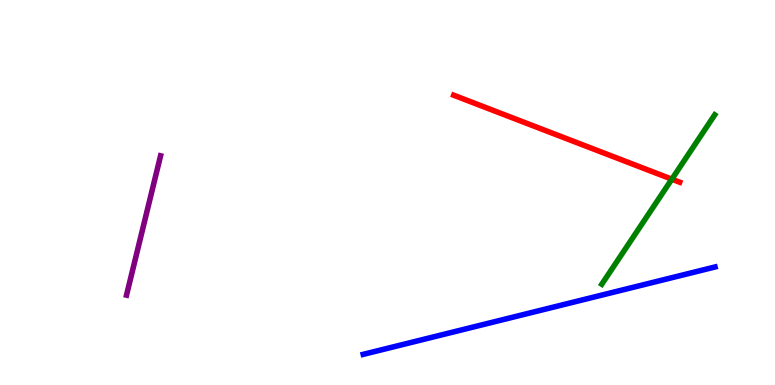[{'lines': ['blue', 'red'], 'intersections': []}, {'lines': ['green', 'red'], 'intersections': [{'x': 8.67, 'y': 5.35}]}, {'lines': ['purple', 'red'], 'intersections': []}, {'lines': ['blue', 'green'], 'intersections': []}, {'lines': ['blue', 'purple'], 'intersections': []}, {'lines': ['green', 'purple'], 'intersections': []}]